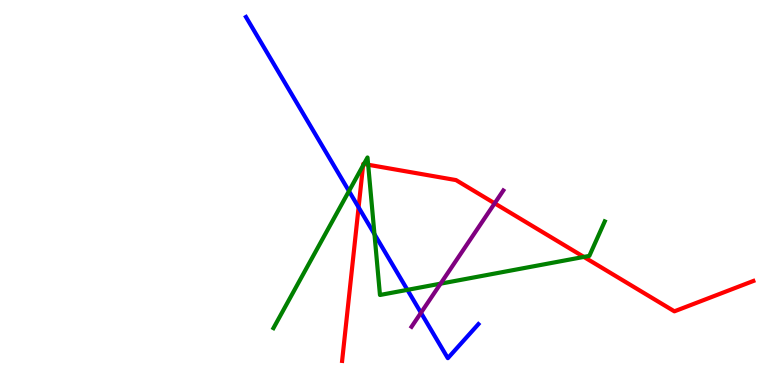[{'lines': ['blue', 'red'], 'intersections': [{'x': 4.63, 'y': 4.61}]}, {'lines': ['green', 'red'], 'intersections': [{'x': 4.68, 'y': 5.7}, {'x': 4.7, 'y': 5.74}, {'x': 4.75, 'y': 5.72}, {'x': 7.53, 'y': 3.33}]}, {'lines': ['purple', 'red'], 'intersections': [{'x': 6.38, 'y': 4.72}]}, {'lines': ['blue', 'green'], 'intersections': [{'x': 4.5, 'y': 5.04}, {'x': 4.83, 'y': 3.92}, {'x': 5.26, 'y': 2.47}]}, {'lines': ['blue', 'purple'], 'intersections': [{'x': 5.43, 'y': 1.88}]}, {'lines': ['green', 'purple'], 'intersections': [{'x': 5.68, 'y': 2.63}]}]